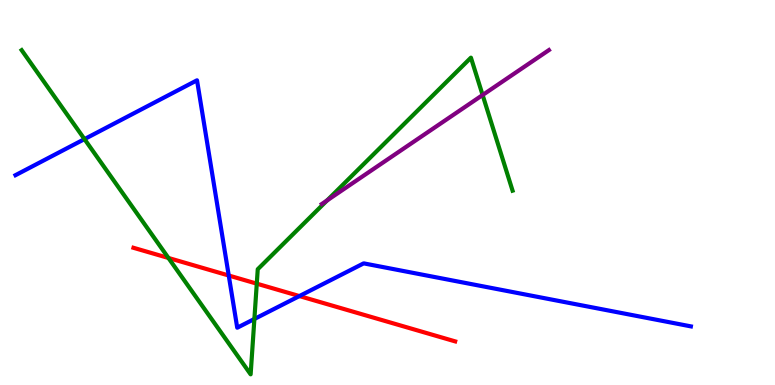[{'lines': ['blue', 'red'], 'intersections': [{'x': 2.95, 'y': 2.84}, {'x': 3.86, 'y': 2.31}]}, {'lines': ['green', 'red'], 'intersections': [{'x': 2.17, 'y': 3.3}, {'x': 3.31, 'y': 2.63}]}, {'lines': ['purple', 'red'], 'intersections': []}, {'lines': ['blue', 'green'], 'intersections': [{'x': 1.09, 'y': 6.39}, {'x': 3.28, 'y': 1.71}]}, {'lines': ['blue', 'purple'], 'intersections': []}, {'lines': ['green', 'purple'], 'intersections': [{'x': 4.22, 'y': 4.79}, {'x': 6.23, 'y': 7.53}]}]